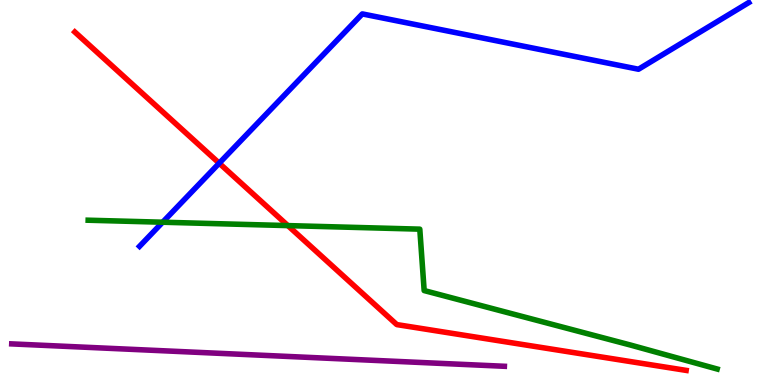[{'lines': ['blue', 'red'], 'intersections': [{'x': 2.83, 'y': 5.76}]}, {'lines': ['green', 'red'], 'intersections': [{'x': 3.71, 'y': 4.14}]}, {'lines': ['purple', 'red'], 'intersections': []}, {'lines': ['blue', 'green'], 'intersections': [{'x': 2.1, 'y': 4.23}]}, {'lines': ['blue', 'purple'], 'intersections': []}, {'lines': ['green', 'purple'], 'intersections': []}]